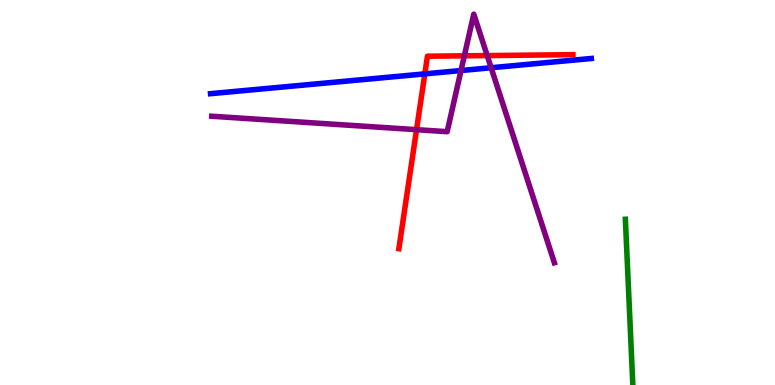[{'lines': ['blue', 'red'], 'intersections': [{'x': 5.48, 'y': 8.08}]}, {'lines': ['green', 'red'], 'intersections': []}, {'lines': ['purple', 'red'], 'intersections': [{'x': 5.37, 'y': 6.63}, {'x': 5.99, 'y': 8.55}, {'x': 6.29, 'y': 8.56}]}, {'lines': ['blue', 'green'], 'intersections': []}, {'lines': ['blue', 'purple'], 'intersections': [{'x': 5.95, 'y': 8.17}, {'x': 6.34, 'y': 8.24}]}, {'lines': ['green', 'purple'], 'intersections': []}]